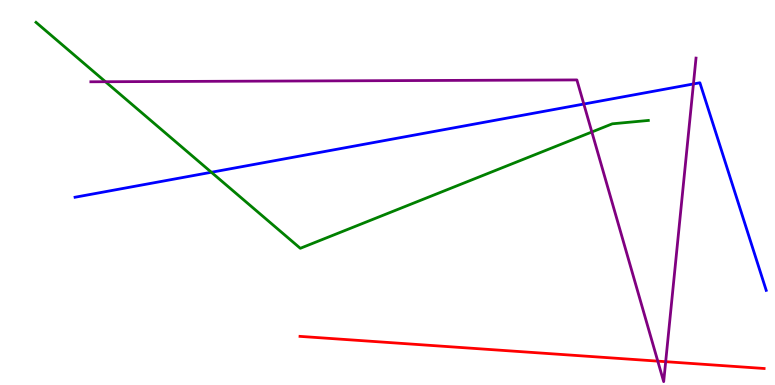[{'lines': ['blue', 'red'], 'intersections': []}, {'lines': ['green', 'red'], 'intersections': []}, {'lines': ['purple', 'red'], 'intersections': [{'x': 8.49, 'y': 0.62}, {'x': 8.59, 'y': 0.606}]}, {'lines': ['blue', 'green'], 'intersections': [{'x': 2.73, 'y': 5.53}]}, {'lines': ['blue', 'purple'], 'intersections': [{'x': 7.53, 'y': 7.3}, {'x': 8.95, 'y': 7.82}]}, {'lines': ['green', 'purple'], 'intersections': [{'x': 1.36, 'y': 7.88}, {'x': 7.64, 'y': 6.57}]}]